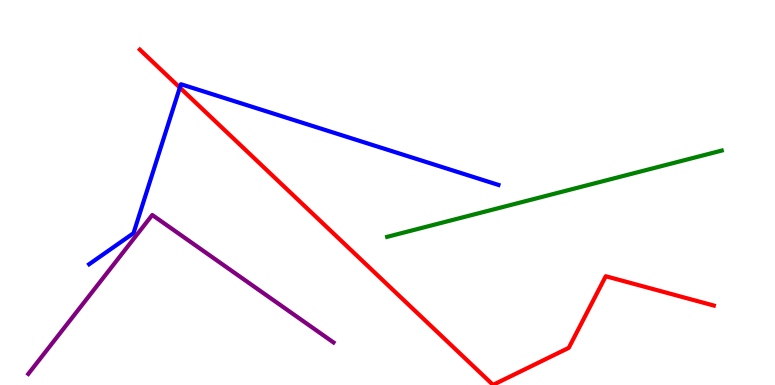[{'lines': ['blue', 'red'], 'intersections': [{'x': 2.32, 'y': 7.72}]}, {'lines': ['green', 'red'], 'intersections': []}, {'lines': ['purple', 'red'], 'intersections': []}, {'lines': ['blue', 'green'], 'intersections': []}, {'lines': ['blue', 'purple'], 'intersections': []}, {'lines': ['green', 'purple'], 'intersections': []}]